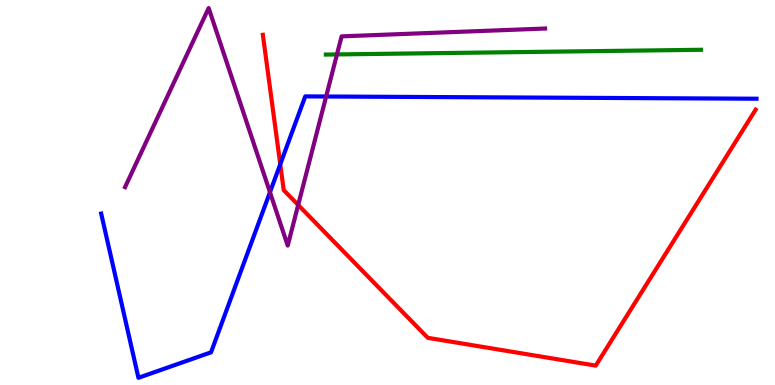[{'lines': ['blue', 'red'], 'intersections': [{'x': 3.62, 'y': 5.73}]}, {'lines': ['green', 'red'], 'intersections': []}, {'lines': ['purple', 'red'], 'intersections': [{'x': 3.85, 'y': 4.68}]}, {'lines': ['blue', 'green'], 'intersections': []}, {'lines': ['blue', 'purple'], 'intersections': [{'x': 3.48, 'y': 5.01}, {'x': 4.21, 'y': 7.49}]}, {'lines': ['green', 'purple'], 'intersections': [{'x': 4.35, 'y': 8.59}]}]